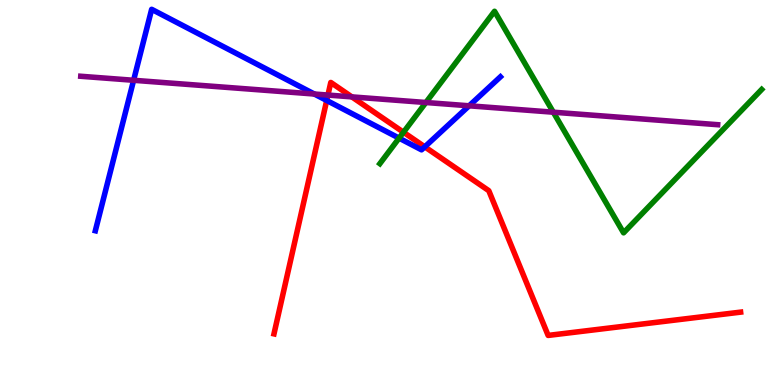[{'lines': ['blue', 'red'], 'intersections': [{'x': 4.22, 'y': 7.39}, {'x': 5.48, 'y': 6.19}]}, {'lines': ['green', 'red'], 'intersections': [{'x': 5.21, 'y': 6.56}]}, {'lines': ['purple', 'red'], 'intersections': [{'x': 4.23, 'y': 7.53}, {'x': 4.54, 'y': 7.48}]}, {'lines': ['blue', 'green'], 'intersections': [{'x': 5.15, 'y': 6.41}]}, {'lines': ['blue', 'purple'], 'intersections': [{'x': 1.72, 'y': 7.91}, {'x': 4.06, 'y': 7.56}, {'x': 6.05, 'y': 7.25}]}, {'lines': ['green', 'purple'], 'intersections': [{'x': 5.5, 'y': 7.34}, {'x': 7.14, 'y': 7.09}]}]